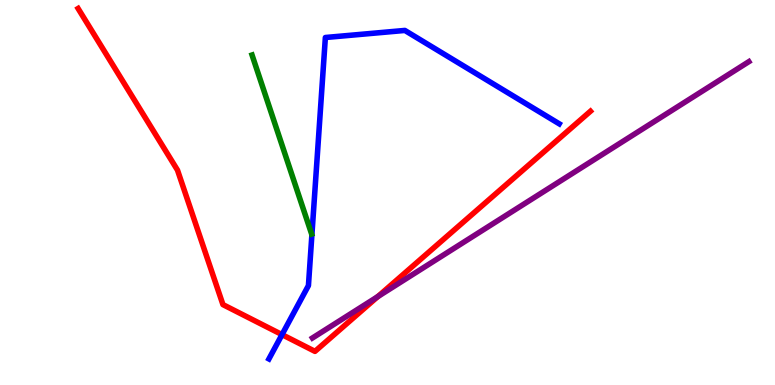[{'lines': ['blue', 'red'], 'intersections': [{'x': 3.64, 'y': 1.31}]}, {'lines': ['green', 'red'], 'intersections': []}, {'lines': ['purple', 'red'], 'intersections': [{'x': 4.87, 'y': 2.3}]}, {'lines': ['blue', 'green'], 'intersections': []}, {'lines': ['blue', 'purple'], 'intersections': []}, {'lines': ['green', 'purple'], 'intersections': []}]